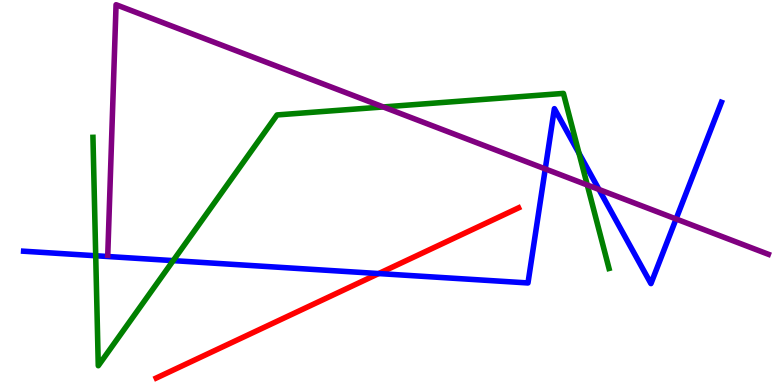[{'lines': ['blue', 'red'], 'intersections': [{'x': 4.89, 'y': 2.89}]}, {'lines': ['green', 'red'], 'intersections': []}, {'lines': ['purple', 'red'], 'intersections': []}, {'lines': ['blue', 'green'], 'intersections': [{'x': 1.23, 'y': 3.36}, {'x': 2.23, 'y': 3.23}, {'x': 7.47, 'y': 6.02}]}, {'lines': ['blue', 'purple'], 'intersections': [{'x': 7.04, 'y': 5.61}, {'x': 7.73, 'y': 5.08}, {'x': 8.72, 'y': 4.31}]}, {'lines': ['green', 'purple'], 'intersections': [{'x': 4.95, 'y': 7.22}, {'x': 7.58, 'y': 5.19}]}]